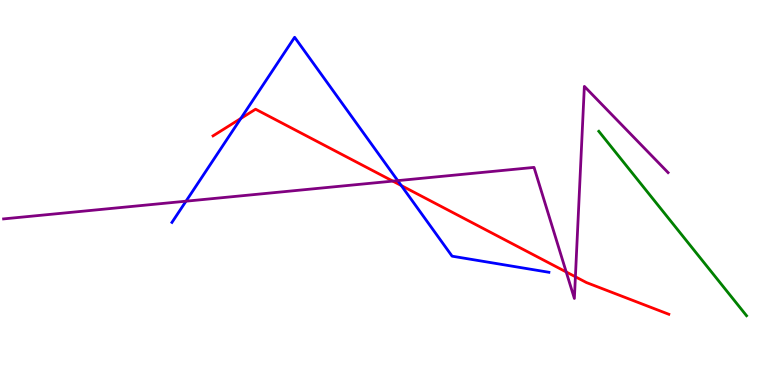[{'lines': ['blue', 'red'], 'intersections': [{'x': 3.11, 'y': 6.92}, {'x': 5.18, 'y': 5.18}]}, {'lines': ['green', 'red'], 'intersections': []}, {'lines': ['purple', 'red'], 'intersections': [{'x': 5.07, 'y': 5.3}, {'x': 7.31, 'y': 2.94}, {'x': 7.42, 'y': 2.81}]}, {'lines': ['blue', 'green'], 'intersections': []}, {'lines': ['blue', 'purple'], 'intersections': [{'x': 2.4, 'y': 4.77}, {'x': 5.13, 'y': 5.31}]}, {'lines': ['green', 'purple'], 'intersections': []}]